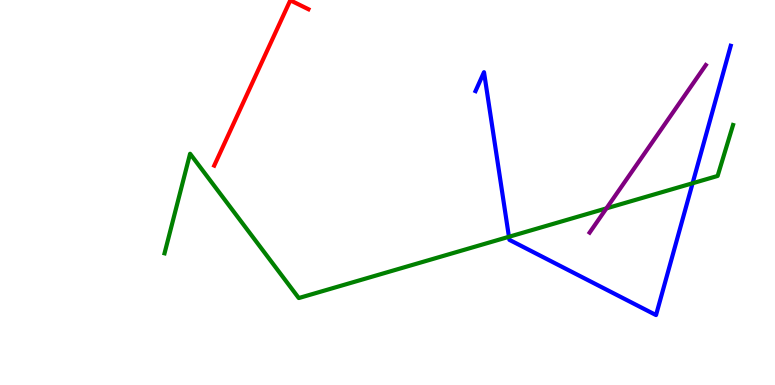[{'lines': ['blue', 'red'], 'intersections': []}, {'lines': ['green', 'red'], 'intersections': []}, {'lines': ['purple', 'red'], 'intersections': []}, {'lines': ['blue', 'green'], 'intersections': [{'x': 6.57, 'y': 3.85}, {'x': 8.94, 'y': 5.24}]}, {'lines': ['blue', 'purple'], 'intersections': []}, {'lines': ['green', 'purple'], 'intersections': [{'x': 7.82, 'y': 4.59}]}]